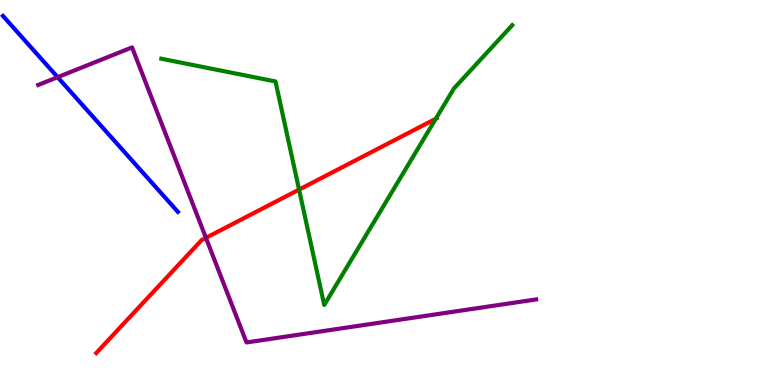[{'lines': ['blue', 'red'], 'intersections': []}, {'lines': ['green', 'red'], 'intersections': [{'x': 3.86, 'y': 5.08}, {'x': 5.62, 'y': 6.91}]}, {'lines': ['purple', 'red'], 'intersections': [{'x': 2.66, 'y': 3.82}]}, {'lines': ['blue', 'green'], 'intersections': []}, {'lines': ['blue', 'purple'], 'intersections': [{'x': 0.744, 'y': 8.0}]}, {'lines': ['green', 'purple'], 'intersections': []}]